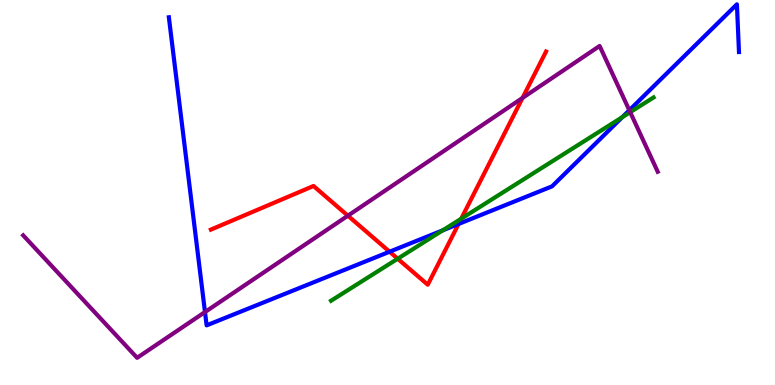[{'lines': ['blue', 'red'], 'intersections': [{'x': 5.03, 'y': 3.46}, {'x': 5.92, 'y': 4.18}]}, {'lines': ['green', 'red'], 'intersections': [{'x': 5.13, 'y': 3.28}, {'x': 5.95, 'y': 4.32}]}, {'lines': ['purple', 'red'], 'intersections': [{'x': 4.49, 'y': 4.4}, {'x': 6.74, 'y': 7.46}]}, {'lines': ['blue', 'green'], 'intersections': [{'x': 5.71, 'y': 4.02}, {'x': 8.03, 'y': 6.96}]}, {'lines': ['blue', 'purple'], 'intersections': [{'x': 2.64, 'y': 1.89}, {'x': 8.12, 'y': 7.14}]}, {'lines': ['green', 'purple'], 'intersections': [{'x': 8.13, 'y': 7.09}]}]